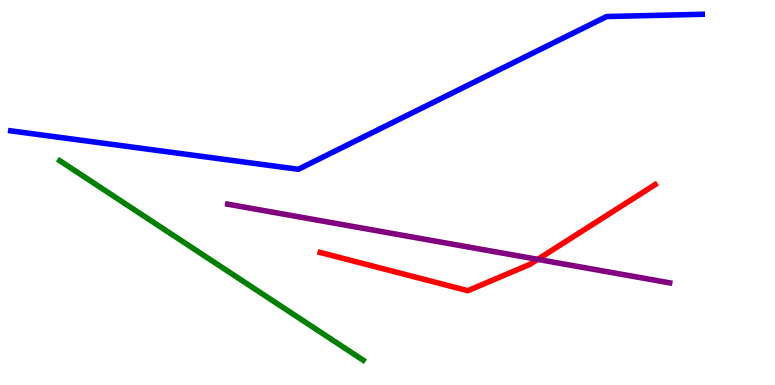[{'lines': ['blue', 'red'], 'intersections': []}, {'lines': ['green', 'red'], 'intersections': []}, {'lines': ['purple', 'red'], 'intersections': [{'x': 6.94, 'y': 3.26}]}, {'lines': ['blue', 'green'], 'intersections': []}, {'lines': ['blue', 'purple'], 'intersections': []}, {'lines': ['green', 'purple'], 'intersections': []}]